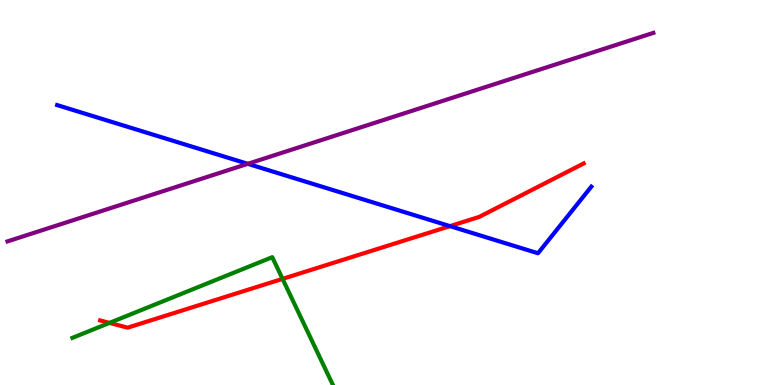[{'lines': ['blue', 'red'], 'intersections': [{'x': 5.81, 'y': 4.13}]}, {'lines': ['green', 'red'], 'intersections': [{'x': 1.41, 'y': 1.61}, {'x': 3.65, 'y': 2.76}]}, {'lines': ['purple', 'red'], 'intersections': []}, {'lines': ['blue', 'green'], 'intersections': []}, {'lines': ['blue', 'purple'], 'intersections': [{'x': 3.2, 'y': 5.74}]}, {'lines': ['green', 'purple'], 'intersections': []}]